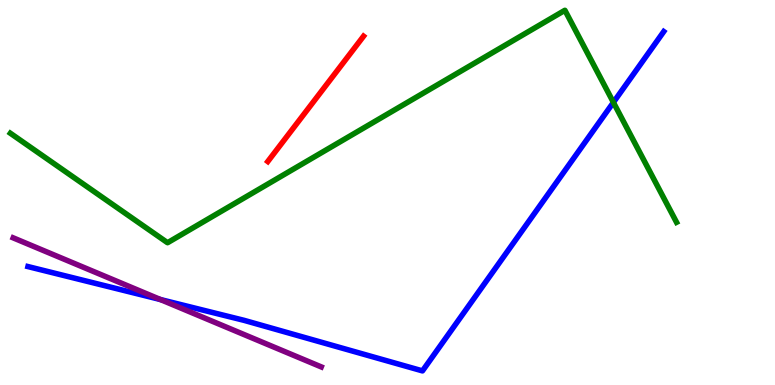[{'lines': ['blue', 'red'], 'intersections': []}, {'lines': ['green', 'red'], 'intersections': []}, {'lines': ['purple', 'red'], 'intersections': []}, {'lines': ['blue', 'green'], 'intersections': [{'x': 7.91, 'y': 7.34}]}, {'lines': ['blue', 'purple'], 'intersections': [{'x': 2.07, 'y': 2.22}]}, {'lines': ['green', 'purple'], 'intersections': []}]